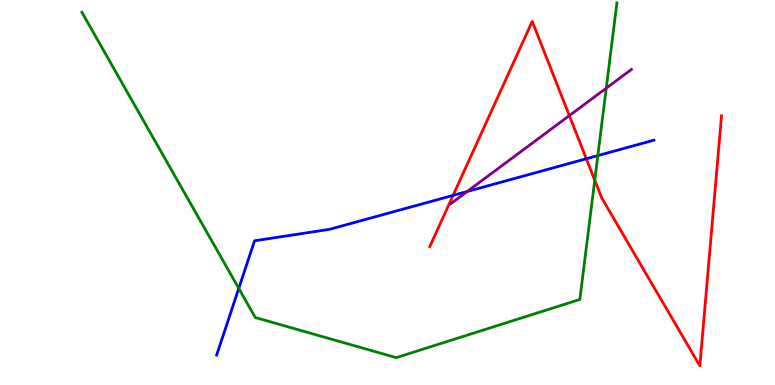[{'lines': ['blue', 'red'], 'intersections': [{'x': 5.85, 'y': 4.93}, {'x': 7.57, 'y': 5.88}]}, {'lines': ['green', 'red'], 'intersections': [{'x': 7.67, 'y': 5.32}]}, {'lines': ['purple', 'red'], 'intersections': [{'x': 7.35, 'y': 7.0}]}, {'lines': ['blue', 'green'], 'intersections': [{'x': 3.08, 'y': 2.51}, {'x': 7.71, 'y': 5.96}]}, {'lines': ['blue', 'purple'], 'intersections': [{'x': 6.03, 'y': 5.03}]}, {'lines': ['green', 'purple'], 'intersections': [{'x': 7.82, 'y': 7.71}]}]